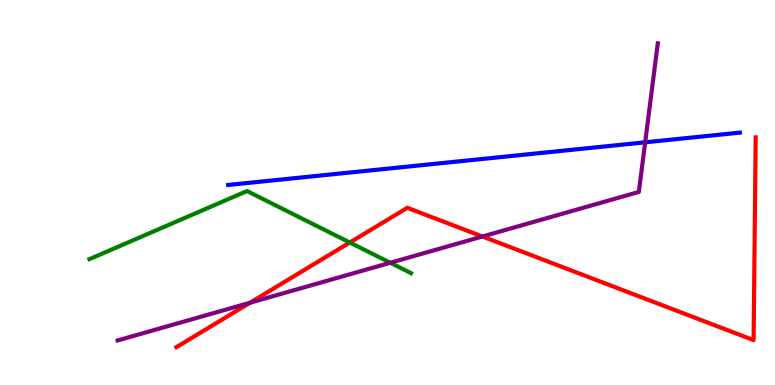[{'lines': ['blue', 'red'], 'intersections': []}, {'lines': ['green', 'red'], 'intersections': [{'x': 4.51, 'y': 3.7}]}, {'lines': ['purple', 'red'], 'intersections': [{'x': 3.23, 'y': 2.14}, {'x': 6.22, 'y': 3.86}]}, {'lines': ['blue', 'green'], 'intersections': []}, {'lines': ['blue', 'purple'], 'intersections': [{'x': 8.32, 'y': 6.3}]}, {'lines': ['green', 'purple'], 'intersections': [{'x': 5.04, 'y': 3.18}]}]